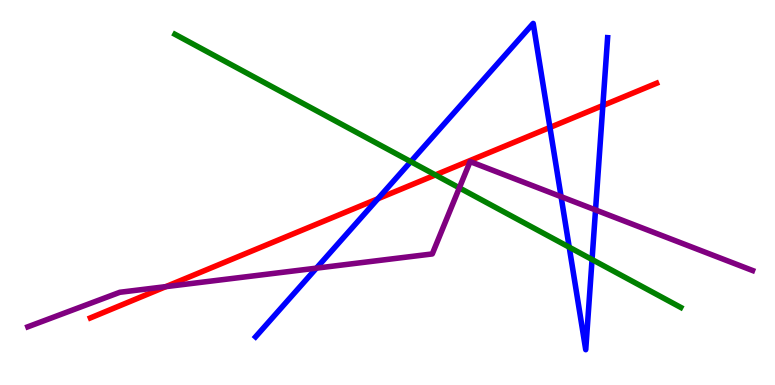[{'lines': ['blue', 'red'], 'intersections': [{'x': 4.88, 'y': 4.84}, {'x': 7.1, 'y': 6.69}, {'x': 7.78, 'y': 7.26}]}, {'lines': ['green', 'red'], 'intersections': [{'x': 5.62, 'y': 5.46}]}, {'lines': ['purple', 'red'], 'intersections': [{'x': 2.14, 'y': 2.55}]}, {'lines': ['blue', 'green'], 'intersections': [{'x': 5.3, 'y': 5.8}, {'x': 7.34, 'y': 3.58}, {'x': 7.64, 'y': 3.26}]}, {'lines': ['blue', 'purple'], 'intersections': [{'x': 4.08, 'y': 3.03}, {'x': 7.24, 'y': 4.89}, {'x': 7.68, 'y': 4.55}]}, {'lines': ['green', 'purple'], 'intersections': [{'x': 5.93, 'y': 5.12}]}]